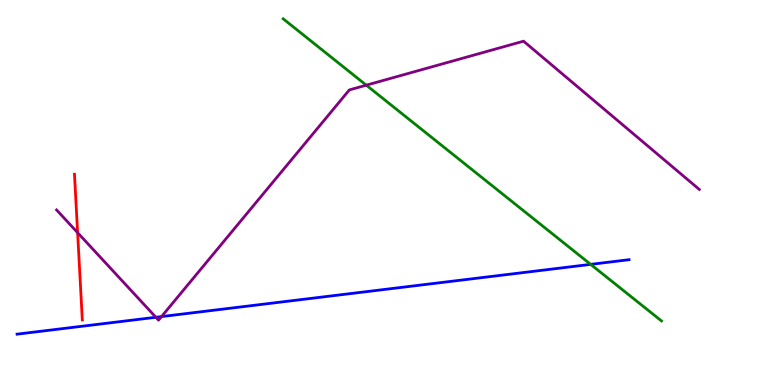[{'lines': ['blue', 'red'], 'intersections': []}, {'lines': ['green', 'red'], 'intersections': []}, {'lines': ['purple', 'red'], 'intersections': [{'x': 1.0, 'y': 3.96}]}, {'lines': ['blue', 'green'], 'intersections': [{'x': 7.62, 'y': 3.13}]}, {'lines': ['blue', 'purple'], 'intersections': [{'x': 2.01, 'y': 1.76}, {'x': 2.08, 'y': 1.78}]}, {'lines': ['green', 'purple'], 'intersections': [{'x': 4.73, 'y': 7.79}]}]